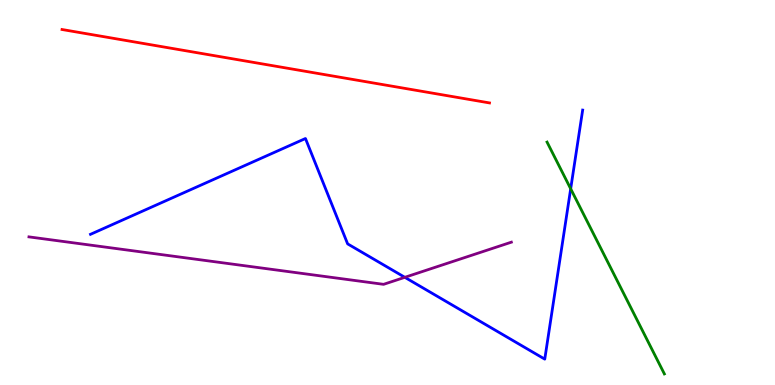[{'lines': ['blue', 'red'], 'intersections': []}, {'lines': ['green', 'red'], 'intersections': []}, {'lines': ['purple', 'red'], 'intersections': []}, {'lines': ['blue', 'green'], 'intersections': [{'x': 7.36, 'y': 5.1}]}, {'lines': ['blue', 'purple'], 'intersections': [{'x': 5.22, 'y': 2.8}]}, {'lines': ['green', 'purple'], 'intersections': []}]